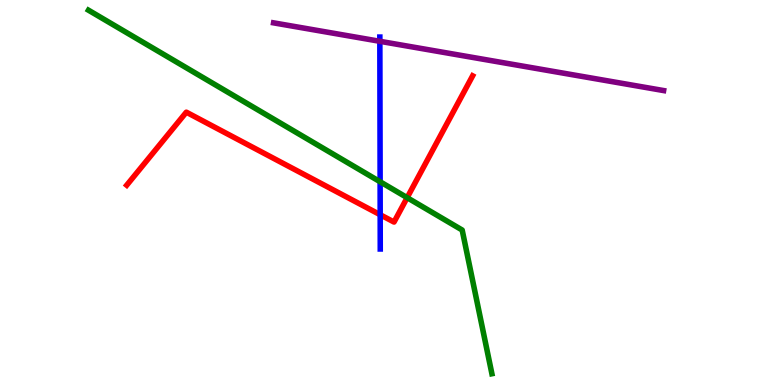[{'lines': ['blue', 'red'], 'intersections': [{'x': 4.91, 'y': 4.42}]}, {'lines': ['green', 'red'], 'intersections': [{'x': 5.25, 'y': 4.87}]}, {'lines': ['purple', 'red'], 'intersections': []}, {'lines': ['blue', 'green'], 'intersections': [{'x': 4.9, 'y': 5.28}]}, {'lines': ['blue', 'purple'], 'intersections': [{'x': 4.9, 'y': 8.93}]}, {'lines': ['green', 'purple'], 'intersections': []}]